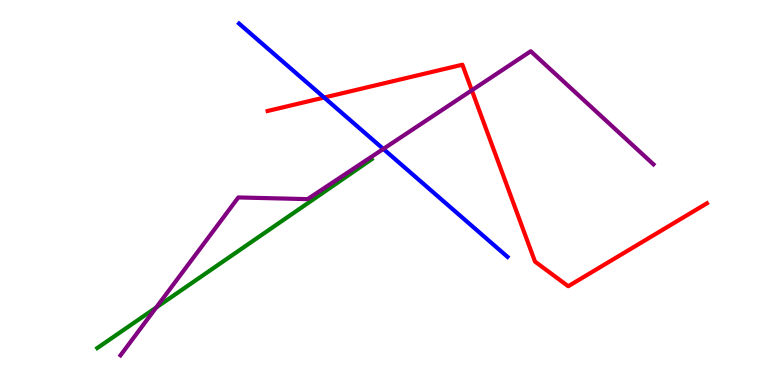[{'lines': ['blue', 'red'], 'intersections': [{'x': 4.18, 'y': 7.47}]}, {'lines': ['green', 'red'], 'intersections': []}, {'lines': ['purple', 'red'], 'intersections': [{'x': 6.09, 'y': 7.65}]}, {'lines': ['blue', 'green'], 'intersections': []}, {'lines': ['blue', 'purple'], 'intersections': [{'x': 4.95, 'y': 6.13}]}, {'lines': ['green', 'purple'], 'intersections': [{'x': 2.02, 'y': 2.01}]}]